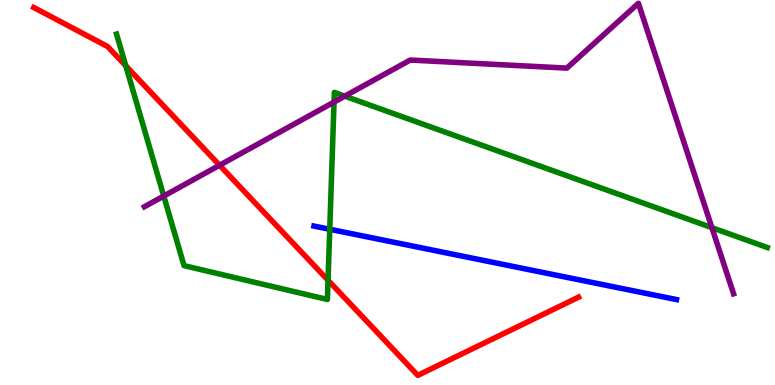[{'lines': ['blue', 'red'], 'intersections': []}, {'lines': ['green', 'red'], 'intersections': [{'x': 1.62, 'y': 8.29}, {'x': 4.23, 'y': 2.72}]}, {'lines': ['purple', 'red'], 'intersections': [{'x': 2.83, 'y': 5.71}]}, {'lines': ['blue', 'green'], 'intersections': [{'x': 4.25, 'y': 4.05}]}, {'lines': ['blue', 'purple'], 'intersections': []}, {'lines': ['green', 'purple'], 'intersections': [{'x': 2.11, 'y': 4.91}, {'x': 4.31, 'y': 7.35}, {'x': 4.45, 'y': 7.5}, {'x': 9.19, 'y': 4.09}]}]